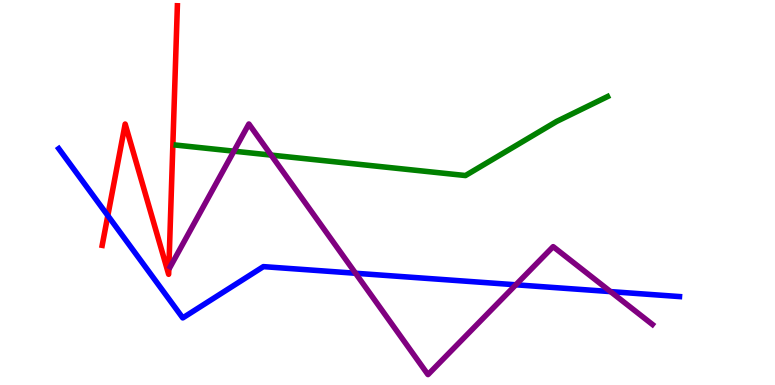[{'lines': ['blue', 'red'], 'intersections': [{'x': 1.39, 'y': 4.4}]}, {'lines': ['green', 'red'], 'intersections': []}, {'lines': ['purple', 'red'], 'intersections': []}, {'lines': ['blue', 'green'], 'intersections': []}, {'lines': ['blue', 'purple'], 'intersections': [{'x': 4.59, 'y': 2.9}, {'x': 6.66, 'y': 2.6}, {'x': 7.88, 'y': 2.43}]}, {'lines': ['green', 'purple'], 'intersections': [{'x': 3.02, 'y': 6.07}, {'x': 3.5, 'y': 5.97}]}]